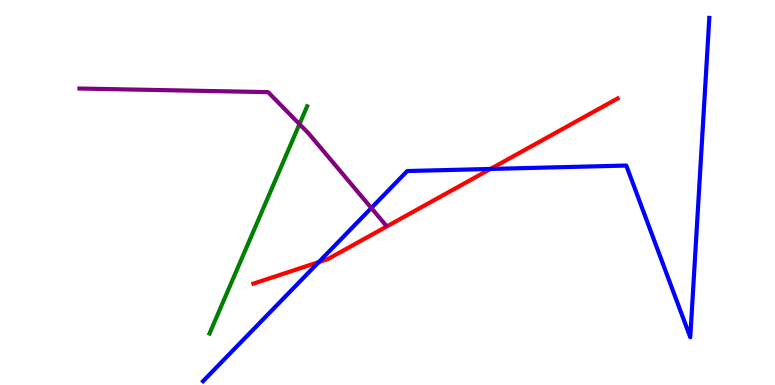[{'lines': ['blue', 'red'], 'intersections': [{'x': 4.11, 'y': 3.19}, {'x': 6.33, 'y': 5.61}]}, {'lines': ['green', 'red'], 'intersections': []}, {'lines': ['purple', 'red'], 'intersections': []}, {'lines': ['blue', 'green'], 'intersections': []}, {'lines': ['blue', 'purple'], 'intersections': [{'x': 4.79, 'y': 4.6}]}, {'lines': ['green', 'purple'], 'intersections': [{'x': 3.86, 'y': 6.78}]}]